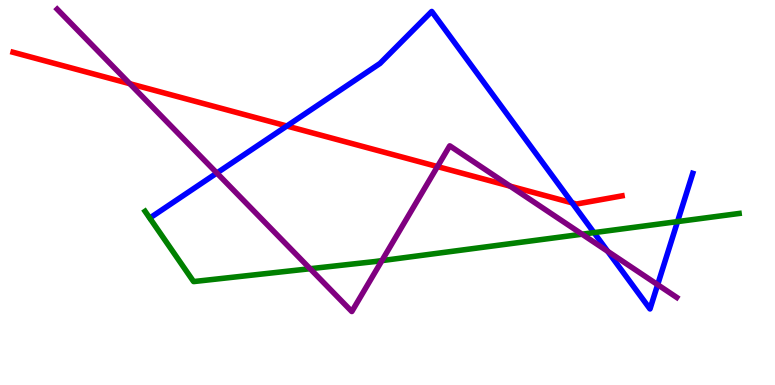[{'lines': ['blue', 'red'], 'intersections': [{'x': 3.7, 'y': 6.73}, {'x': 7.38, 'y': 4.73}]}, {'lines': ['green', 'red'], 'intersections': []}, {'lines': ['purple', 'red'], 'intersections': [{'x': 1.67, 'y': 7.83}, {'x': 5.64, 'y': 5.67}, {'x': 6.58, 'y': 5.16}]}, {'lines': ['blue', 'green'], 'intersections': [{'x': 7.66, 'y': 3.96}, {'x': 8.74, 'y': 4.24}]}, {'lines': ['blue', 'purple'], 'intersections': [{'x': 2.8, 'y': 5.51}, {'x': 7.84, 'y': 3.47}, {'x': 8.49, 'y': 2.61}]}, {'lines': ['green', 'purple'], 'intersections': [{'x': 4.0, 'y': 3.02}, {'x': 4.93, 'y': 3.23}, {'x': 7.51, 'y': 3.92}]}]